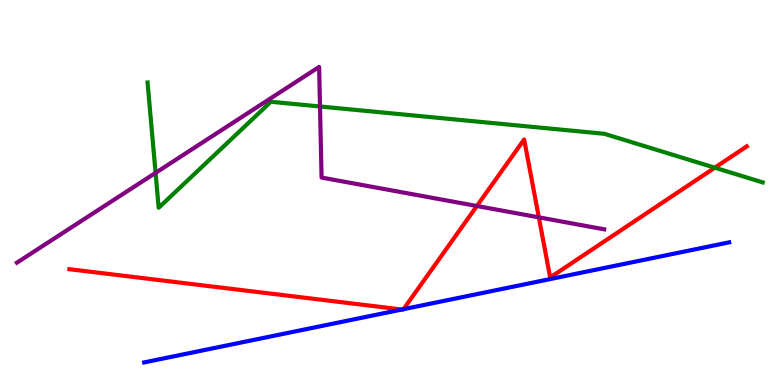[{'lines': ['blue', 'red'], 'intersections': [{'x': 5.19, 'y': 1.96}, {'x': 5.21, 'y': 1.97}]}, {'lines': ['green', 'red'], 'intersections': [{'x': 9.22, 'y': 5.64}]}, {'lines': ['purple', 'red'], 'intersections': [{'x': 6.15, 'y': 4.65}, {'x': 6.95, 'y': 4.35}]}, {'lines': ['blue', 'green'], 'intersections': []}, {'lines': ['blue', 'purple'], 'intersections': []}, {'lines': ['green', 'purple'], 'intersections': [{'x': 2.01, 'y': 5.51}, {'x': 4.13, 'y': 7.23}]}]